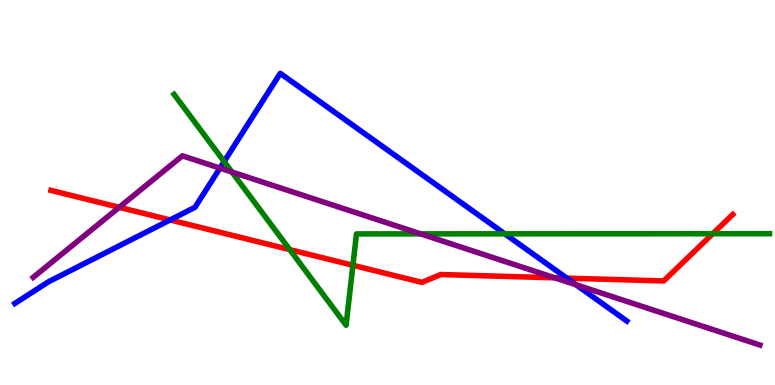[{'lines': ['blue', 'red'], 'intersections': [{'x': 2.2, 'y': 4.29}, {'x': 7.31, 'y': 2.78}]}, {'lines': ['green', 'red'], 'intersections': [{'x': 3.74, 'y': 3.52}, {'x': 4.55, 'y': 3.11}, {'x': 9.2, 'y': 3.93}]}, {'lines': ['purple', 'red'], 'intersections': [{'x': 1.54, 'y': 4.62}, {'x': 7.16, 'y': 2.78}]}, {'lines': ['blue', 'green'], 'intersections': [{'x': 2.89, 'y': 5.8}, {'x': 6.51, 'y': 3.93}]}, {'lines': ['blue', 'purple'], 'intersections': [{'x': 2.84, 'y': 5.63}, {'x': 7.43, 'y': 2.6}]}, {'lines': ['green', 'purple'], 'intersections': [{'x': 2.99, 'y': 5.53}, {'x': 5.43, 'y': 3.93}]}]